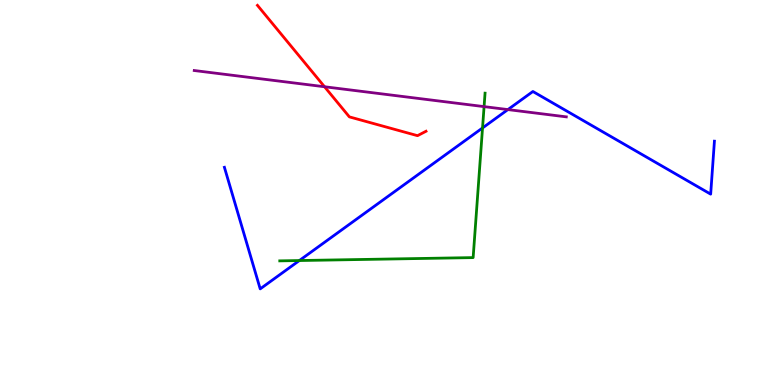[{'lines': ['blue', 'red'], 'intersections': []}, {'lines': ['green', 'red'], 'intersections': []}, {'lines': ['purple', 'red'], 'intersections': [{'x': 4.19, 'y': 7.75}]}, {'lines': ['blue', 'green'], 'intersections': [{'x': 3.86, 'y': 3.23}, {'x': 6.23, 'y': 6.68}]}, {'lines': ['blue', 'purple'], 'intersections': [{'x': 6.55, 'y': 7.15}]}, {'lines': ['green', 'purple'], 'intersections': [{'x': 6.25, 'y': 7.23}]}]